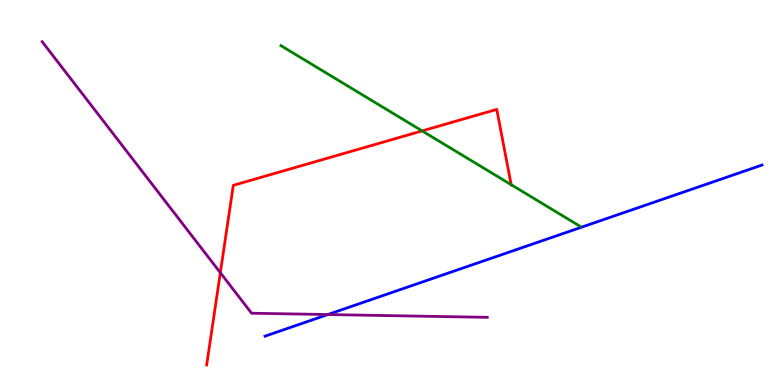[{'lines': ['blue', 'red'], 'intersections': []}, {'lines': ['green', 'red'], 'intersections': [{'x': 5.45, 'y': 6.6}, {'x': 6.6, 'y': 5.2}]}, {'lines': ['purple', 'red'], 'intersections': [{'x': 2.84, 'y': 2.92}]}, {'lines': ['blue', 'green'], 'intersections': []}, {'lines': ['blue', 'purple'], 'intersections': [{'x': 4.23, 'y': 1.83}]}, {'lines': ['green', 'purple'], 'intersections': []}]